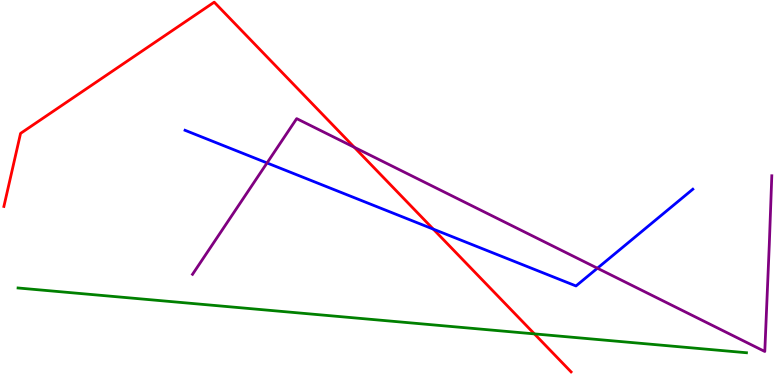[{'lines': ['blue', 'red'], 'intersections': [{'x': 5.59, 'y': 4.05}]}, {'lines': ['green', 'red'], 'intersections': [{'x': 6.9, 'y': 1.33}]}, {'lines': ['purple', 'red'], 'intersections': [{'x': 4.57, 'y': 6.17}]}, {'lines': ['blue', 'green'], 'intersections': []}, {'lines': ['blue', 'purple'], 'intersections': [{'x': 3.45, 'y': 5.77}, {'x': 7.71, 'y': 3.03}]}, {'lines': ['green', 'purple'], 'intersections': []}]